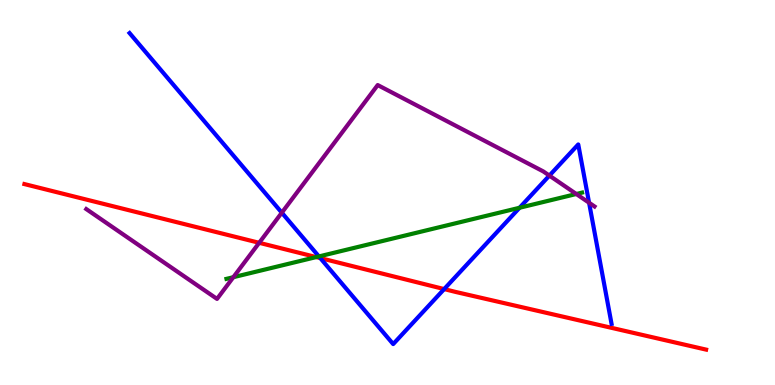[{'lines': ['blue', 'red'], 'intersections': [{'x': 4.13, 'y': 3.3}, {'x': 5.73, 'y': 2.49}]}, {'lines': ['green', 'red'], 'intersections': [{'x': 4.08, 'y': 3.32}]}, {'lines': ['purple', 'red'], 'intersections': [{'x': 3.34, 'y': 3.69}]}, {'lines': ['blue', 'green'], 'intersections': [{'x': 4.11, 'y': 3.34}, {'x': 6.7, 'y': 4.6}]}, {'lines': ['blue', 'purple'], 'intersections': [{'x': 3.64, 'y': 4.48}, {'x': 7.09, 'y': 5.44}, {'x': 7.6, 'y': 4.73}]}, {'lines': ['green', 'purple'], 'intersections': [{'x': 3.01, 'y': 2.8}, {'x': 7.44, 'y': 4.96}]}]